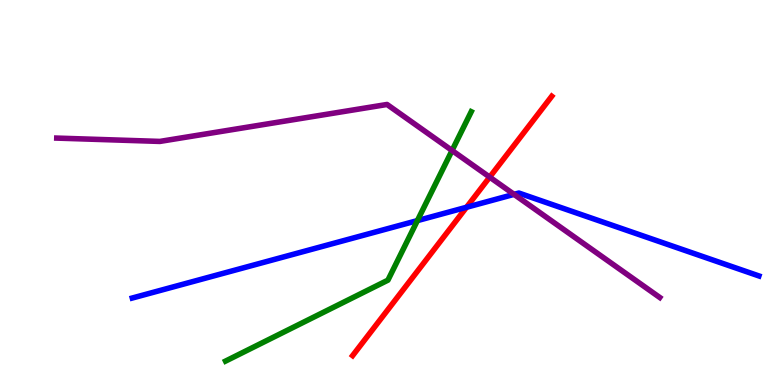[{'lines': ['blue', 'red'], 'intersections': [{'x': 6.02, 'y': 4.62}]}, {'lines': ['green', 'red'], 'intersections': []}, {'lines': ['purple', 'red'], 'intersections': [{'x': 6.32, 'y': 5.4}]}, {'lines': ['blue', 'green'], 'intersections': [{'x': 5.39, 'y': 4.27}]}, {'lines': ['blue', 'purple'], 'intersections': [{'x': 6.63, 'y': 4.95}]}, {'lines': ['green', 'purple'], 'intersections': [{'x': 5.83, 'y': 6.09}]}]